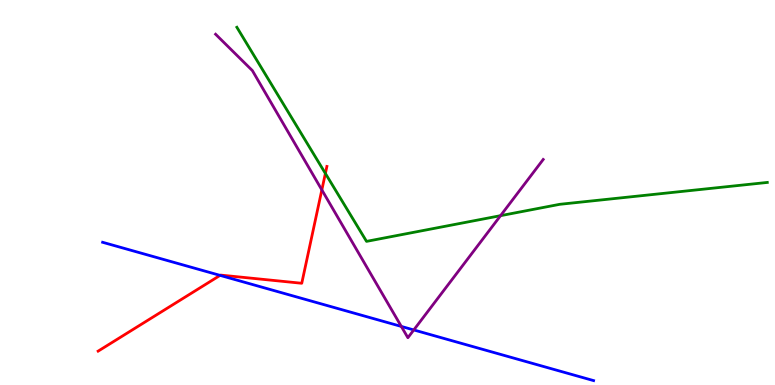[{'lines': ['blue', 'red'], 'intersections': [{'x': 2.84, 'y': 2.85}]}, {'lines': ['green', 'red'], 'intersections': [{'x': 4.2, 'y': 5.5}]}, {'lines': ['purple', 'red'], 'intersections': [{'x': 4.15, 'y': 5.07}]}, {'lines': ['blue', 'green'], 'intersections': []}, {'lines': ['blue', 'purple'], 'intersections': [{'x': 5.18, 'y': 1.52}, {'x': 5.34, 'y': 1.43}]}, {'lines': ['green', 'purple'], 'intersections': [{'x': 6.46, 'y': 4.4}]}]